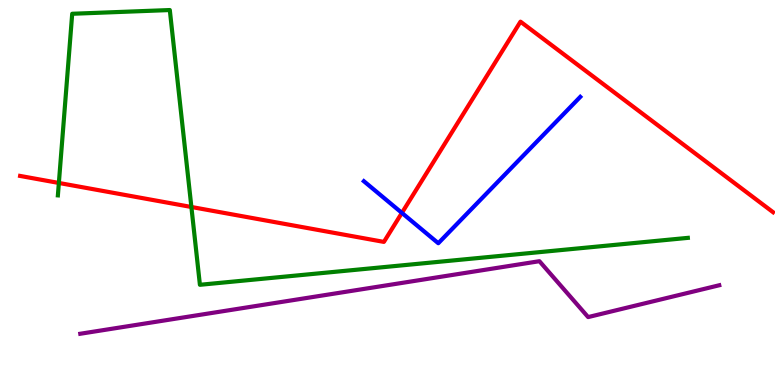[{'lines': ['blue', 'red'], 'intersections': [{'x': 5.19, 'y': 4.47}]}, {'lines': ['green', 'red'], 'intersections': [{'x': 0.759, 'y': 5.25}, {'x': 2.47, 'y': 4.62}]}, {'lines': ['purple', 'red'], 'intersections': []}, {'lines': ['blue', 'green'], 'intersections': []}, {'lines': ['blue', 'purple'], 'intersections': []}, {'lines': ['green', 'purple'], 'intersections': []}]